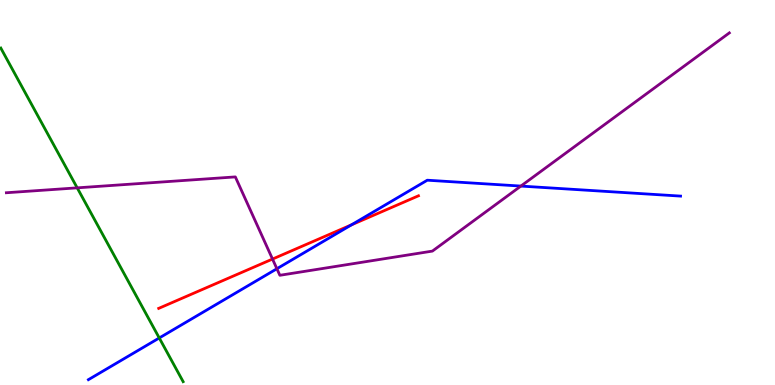[{'lines': ['blue', 'red'], 'intersections': [{'x': 4.53, 'y': 4.16}]}, {'lines': ['green', 'red'], 'intersections': []}, {'lines': ['purple', 'red'], 'intersections': [{'x': 3.52, 'y': 3.27}]}, {'lines': ['blue', 'green'], 'intersections': [{'x': 2.05, 'y': 1.22}]}, {'lines': ['blue', 'purple'], 'intersections': [{'x': 3.57, 'y': 3.02}, {'x': 6.72, 'y': 5.17}]}, {'lines': ['green', 'purple'], 'intersections': [{'x': 0.996, 'y': 5.12}]}]